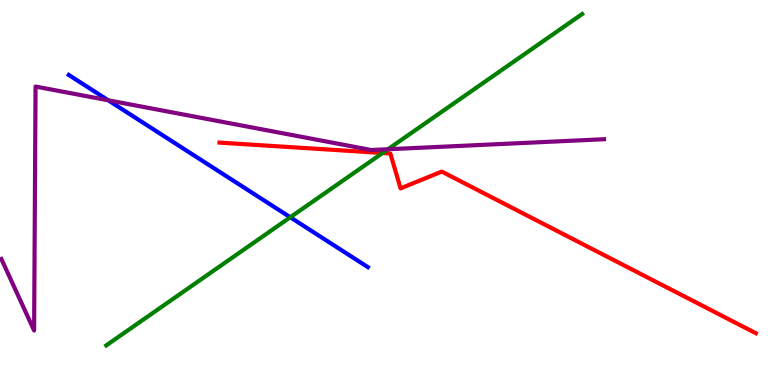[{'lines': ['blue', 'red'], 'intersections': []}, {'lines': ['green', 'red'], 'intersections': [{'x': 4.94, 'y': 6.03}]}, {'lines': ['purple', 'red'], 'intersections': []}, {'lines': ['blue', 'green'], 'intersections': [{'x': 3.75, 'y': 4.36}]}, {'lines': ['blue', 'purple'], 'intersections': [{'x': 1.4, 'y': 7.4}]}, {'lines': ['green', 'purple'], 'intersections': [{'x': 5.01, 'y': 6.12}]}]